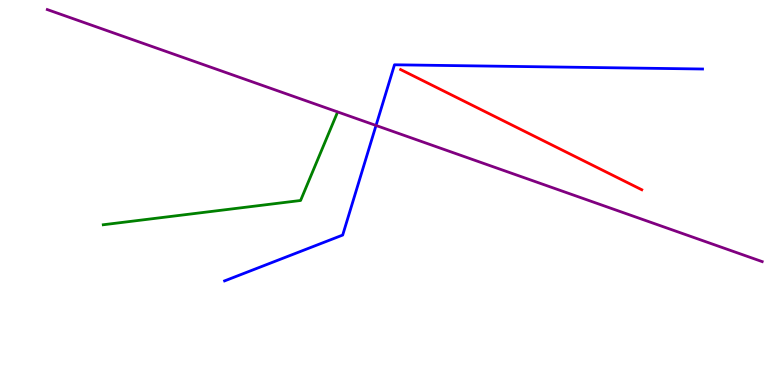[{'lines': ['blue', 'red'], 'intersections': []}, {'lines': ['green', 'red'], 'intersections': []}, {'lines': ['purple', 'red'], 'intersections': []}, {'lines': ['blue', 'green'], 'intersections': []}, {'lines': ['blue', 'purple'], 'intersections': [{'x': 4.85, 'y': 6.74}]}, {'lines': ['green', 'purple'], 'intersections': []}]